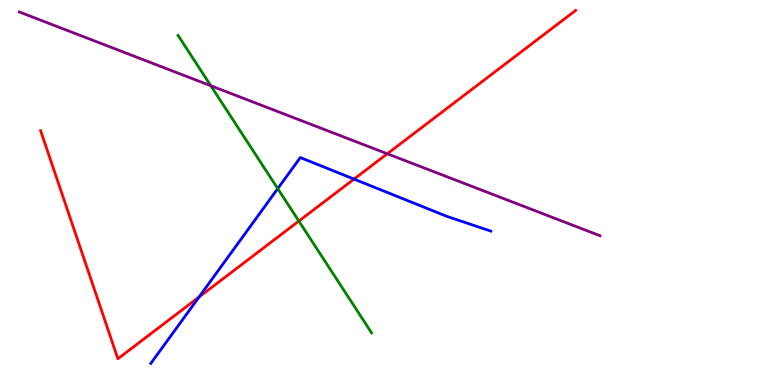[{'lines': ['blue', 'red'], 'intersections': [{'x': 2.57, 'y': 2.28}, {'x': 4.57, 'y': 5.35}]}, {'lines': ['green', 'red'], 'intersections': [{'x': 3.86, 'y': 4.26}]}, {'lines': ['purple', 'red'], 'intersections': [{'x': 5.0, 'y': 6.01}]}, {'lines': ['blue', 'green'], 'intersections': [{'x': 3.58, 'y': 5.1}]}, {'lines': ['blue', 'purple'], 'intersections': []}, {'lines': ['green', 'purple'], 'intersections': [{'x': 2.72, 'y': 7.77}]}]